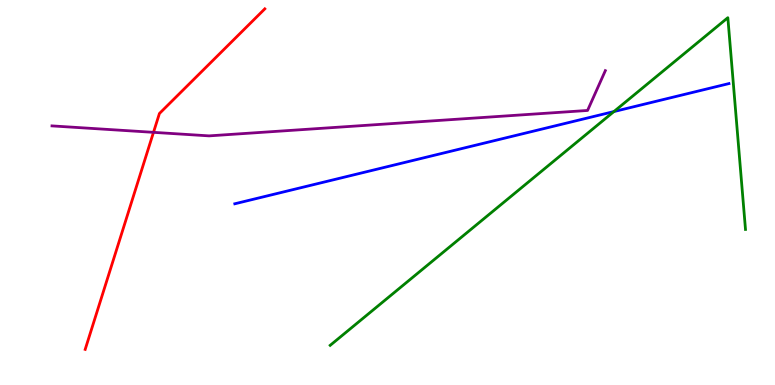[{'lines': ['blue', 'red'], 'intersections': []}, {'lines': ['green', 'red'], 'intersections': []}, {'lines': ['purple', 'red'], 'intersections': [{'x': 1.98, 'y': 6.56}]}, {'lines': ['blue', 'green'], 'intersections': [{'x': 7.92, 'y': 7.1}]}, {'lines': ['blue', 'purple'], 'intersections': []}, {'lines': ['green', 'purple'], 'intersections': []}]